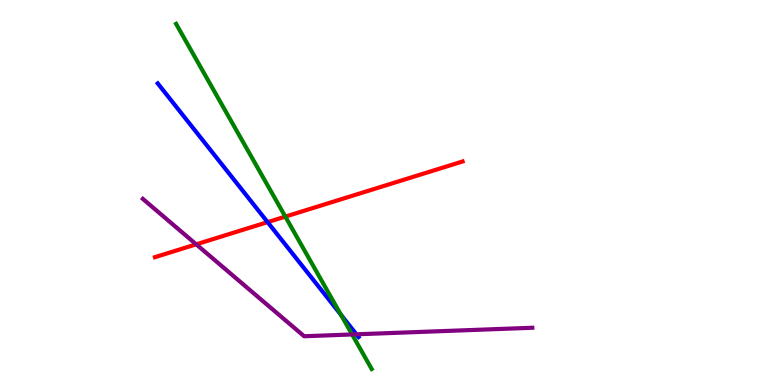[{'lines': ['blue', 'red'], 'intersections': [{'x': 3.45, 'y': 4.23}]}, {'lines': ['green', 'red'], 'intersections': [{'x': 3.68, 'y': 4.37}]}, {'lines': ['purple', 'red'], 'intersections': [{'x': 2.53, 'y': 3.65}]}, {'lines': ['blue', 'green'], 'intersections': [{'x': 4.4, 'y': 1.82}]}, {'lines': ['blue', 'purple'], 'intersections': [{'x': 4.6, 'y': 1.32}]}, {'lines': ['green', 'purple'], 'intersections': [{'x': 4.54, 'y': 1.31}]}]